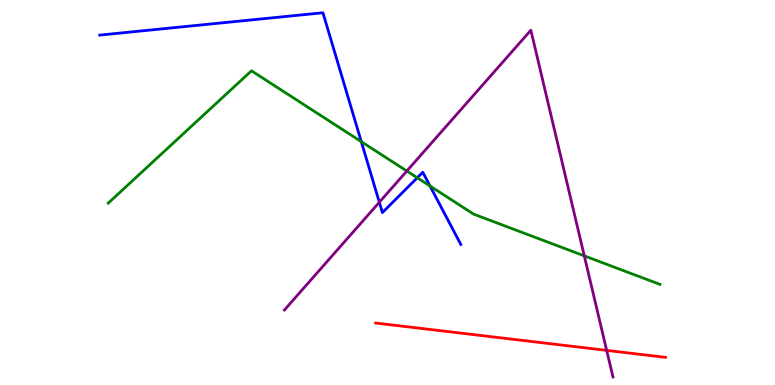[{'lines': ['blue', 'red'], 'intersections': []}, {'lines': ['green', 'red'], 'intersections': []}, {'lines': ['purple', 'red'], 'intersections': [{'x': 7.83, 'y': 0.899}]}, {'lines': ['blue', 'green'], 'intersections': [{'x': 4.66, 'y': 6.32}, {'x': 5.38, 'y': 5.38}, {'x': 5.55, 'y': 5.17}]}, {'lines': ['blue', 'purple'], 'intersections': [{'x': 4.89, 'y': 4.75}]}, {'lines': ['green', 'purple'], 'intersections': [{'x': 5.25, 'y': 5.56}, {'x': 7.54, 'y': 3.35}]}]